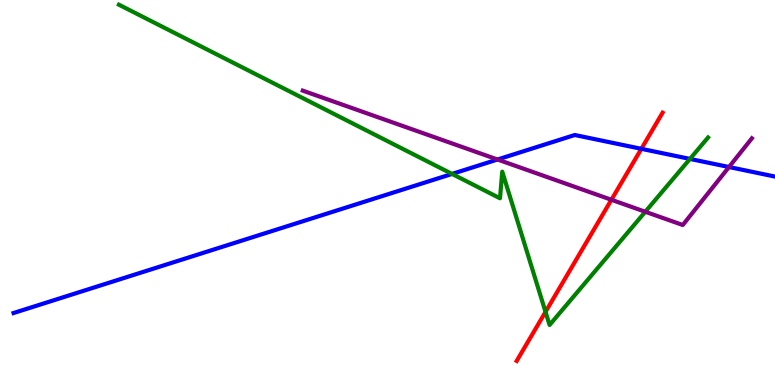[{'lines': ['blue', 'red'], 'intersections': [{'x': 8.28, 'y': 6.13}]}, {'lines': ['green', 'red'], 'intersections': [{'x': 7.04, 'y': 1.9}]}, {'lines': ['purple', 'red'], 'intersections': [{'x': 7.89, 'y': 4.81}]}, {'lines': ['blue', 'green'], 'intersections': [{'x': 5.83, 'y': 5.48}, {'x': 8.9, 'y': 5.87}]}, {'lines': ['blue', 'purple'], 'intersections': [{'x': 6.42, 'y': 5.86}, {'x': 9.41, 'y': 5.66}]}, {'lines': ['green', 'purple'], 'intersections': [{'x': 8.33, 'y': 4.5}]}]